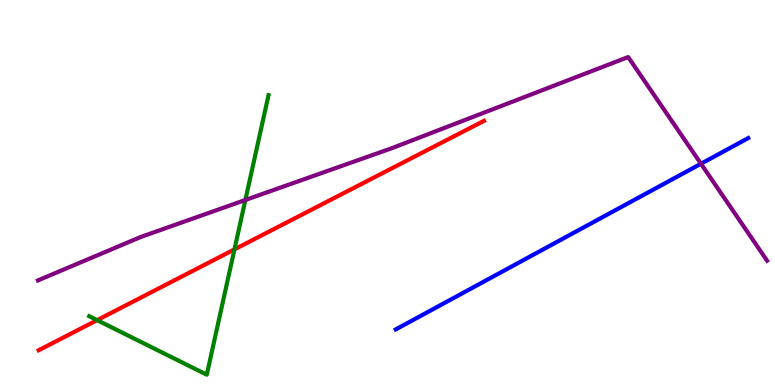[{'lines': ['blue', 'red'], 'intersections': []}, {'lines': ['green', 'red'], 'intersections': [{'x': 1.25, 'y': 1.68}, {'x': 3.03, 'y': 3.52}]}, {'lines': ['purple', 'red'], 'intersections': []}, {'lines': ['blue', 'green'], 'intersections': []}, {'lines': ['blue', 'purple'], 'intersections': [{'x': 9.04, 'y': 5.75}]}, {'lines': ['green', 'purple'], 'intersections': [{'x': 3.17, 'y': 4.81}]}]